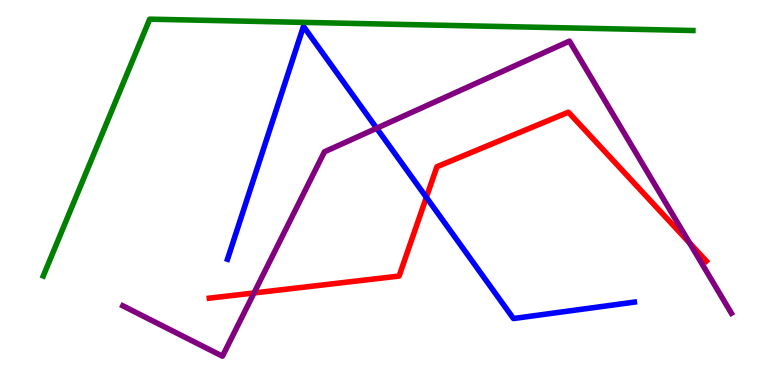[{'lines': ['blue', 'red'], 'intersections': [{'x': 5.5, 'y': 4.87}]}, {'lines': ['green', 'red'], 'intersections': []}, {'lines': ['purple', 'red'], 'intersections': [{'x': 3.28, 'y': 2.39}, {'x': 8.9, 'y': 3.69}]}, {'lines': ['blue', 'green'], 'intersections': []}, {'lines': ['blue', 'purple'], 'intersections': [{'x': 4.86, 'y': 6.67}]}, {'lines': ['green', 'purple'], 'intersections': []}]